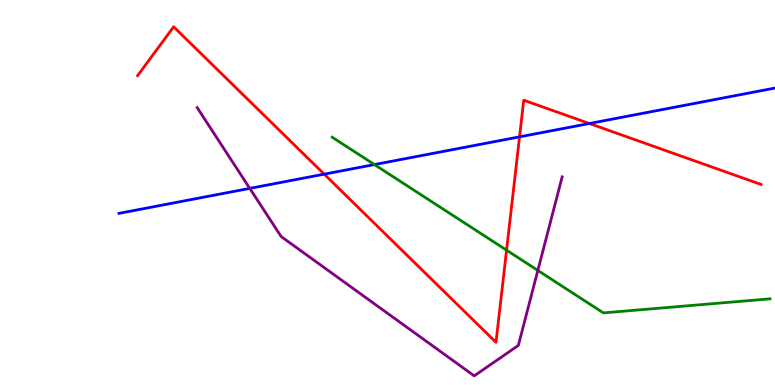[{'lines': ['blue', 'red'], 'intersections': [{'x': 4.18, 'y': 5.48}, {'x': 6.7, 'y': 6.45}, {'x': 7.6, 'y': 6.79}]}, {'lines': ['green', 'red'], 'intersections': [{'x': 6.54, 'y': 3.5}]}, {'lines': ['purple', 'red'], 'intersections': []}, {'lines': ['blue', 'green'], 'intersections': [{'x': 4.83, 'y': 5.73}]}, {'lines': ['blue', 'purple'], 'intersections': [{'x': 3.22, 'y': 5.11}]}, {'lines': ['green', 'purple'], 'intersections': [{'x': 6.94, 'y': 2.98}]}]